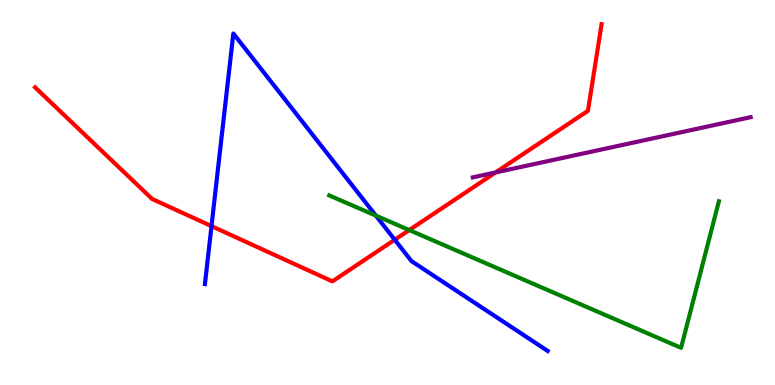[{'lines': ['blue', 'red'], 'intersections': [{'x': 2.73, 'y': 4.13}, {'x': 5.09, 'y': 3.77}]}, {'lines': ['green', 'red'], 'intersections': [{'x': 5.28, 'y': 4.02}]}, {'lines': ['purple', 'red'], 'intersections': [{'x': 6.39, 'y': 5.52}]}, {'lines': ['blue', 'green'], 'intersections': [{'x': 4.85, 'y': 4.4}]}, {'lines': ['blue', 'purple'], 'intersections': []}, {'lines': ['green', 'purple'], 'intersections': []}]